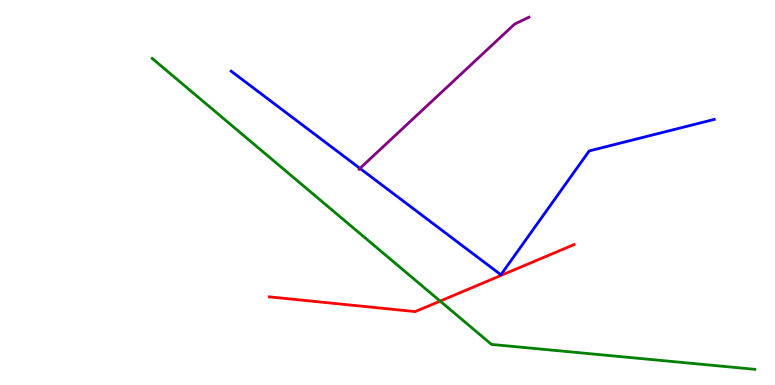[{'lines': ['blue', 'red'], 'intersections': []}, {'lines': ['green', 'red'], 'intersections': [{'x': 5.68, 'y': 2.18}]}, {'lines': ['purple', 'red'], 'intersections': []}, {'lines': ['blue', 'green'], 'intersections': []}, {'lines': ['blue', 'purple'], 'intersections': [{'x': 4.64, 'y': 5.63}]}, {'lines': ['green', 'purple'], 'intersections': []}]